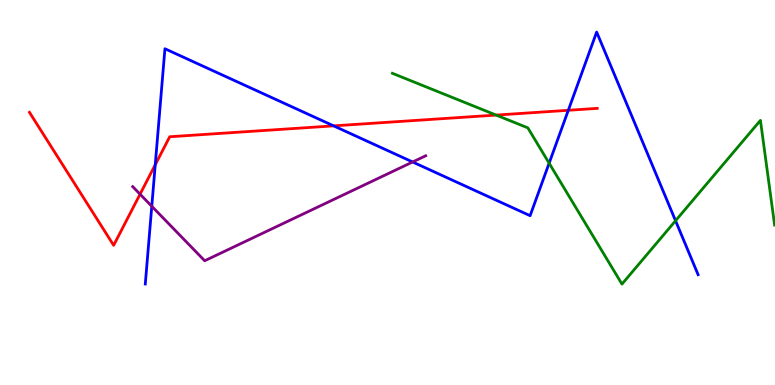[{'lines': ['blue', 'red'], 'intersections': [{'x': 2.0, 'y': 5.72}, {'x': 4.3, 'y': 6.73}, {'x': 7.33, 'y': 7.14}]}, {'lines': ['green', 'red'], 'intersections': [{'x': 6.4, 'y': 7.01}]}, {'lines': ['purple', 'red'], 'intersections': [{'x': 1.81, 'y': 4.96}]}, {'lines': ['blue', 'green'], 'intersections': [{'x': 7.09, 'y': 5.76}, {'x': 8.72, 'y': 4.27}]}, {'lines': ['blue', 'purple'], 'intersections': [{'x': 1.96, 'y': 4.64}, {'x': 5.32, 'y': 5.79}]}, {'lines': ['green', 'purple'], 'intersections': []}]